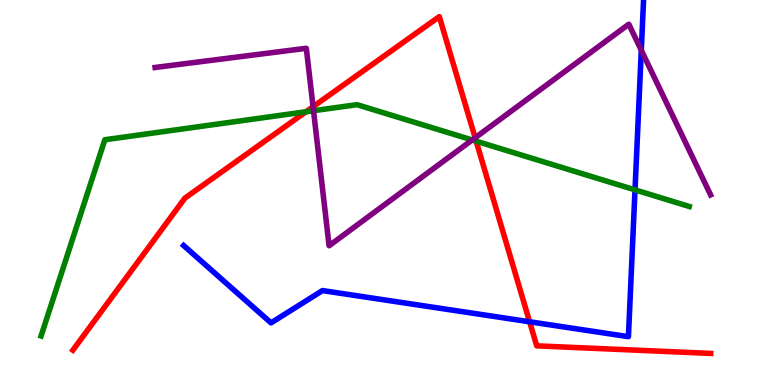[{'lines': ['blue', 'red'], 'intersections': [{'x': 6.83, 'y': 1.64}]}, {'lines': ['green', 'red'], 'intersections': [{'x': 3.95, 'y': 7.1}, {'x': 6.14, 'y': 6.33}]}, {'lines': ['purple', 'red'], 'intersections': [{'x': 4.04, 'y': 7.23}, {'x': 6.13, 'y': 6.42}]}, {'lines': ['blue', 'green'], 'intersections': [{'x': 8.19, 'y': 5.07}]}, {'lines': ['blue', 'purple'], 'intersections': [{'x': 8.27, 'y': 8.69}]}, {'lines': ['green', 'purple'], 'intersections': [{'x': 4.05, 'y': 7.12}, {'x': 6.09, 'y': 6.36}]}]